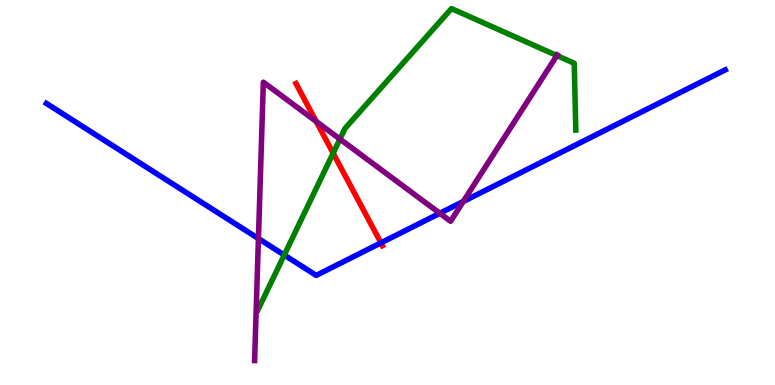[{'lines': ['blue', 'red'], 'intersections': [{'x': 4.92, 'y': 3.69}]}, {'lines': ['green', 'red'], 'intersections': [{'x': 4.3, 'y': 6.02}]}, {'lines': ['purple', 'red'], 'intersections': [{'x': 4.08, 'y': 6.85}]}, {'lines': ['blue', 'green'], 'intersections': [{'x': 3.67, 'y': 3.38}]}, {'lines': ['blue', 'purple'], 'intersections': [{'x': 3.33, 'y': 3.8}, {'x': 5.68, 'y': 4.46}, {'x': 5.98, 'y': 4.77}]}, {'lines': ['green', 'purple'], 'intersections': [{'x': 4.39, 'y': 6.39}, {'x': 7.19, 'y': 8.56}]}]